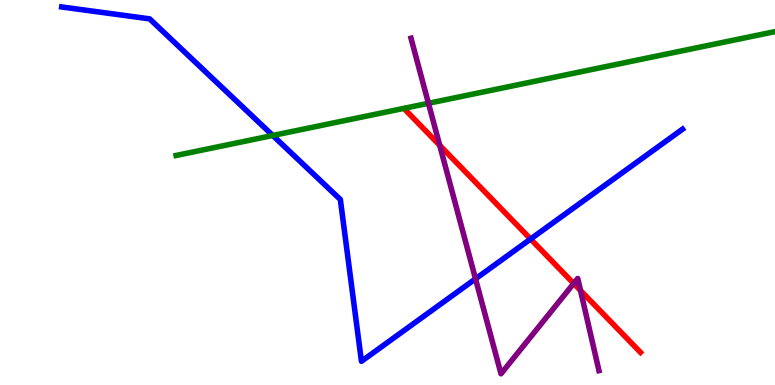[{'lines': ['blue', 'red'], 'intersections': [{'x': 6.85, 'y': 3.79}]}, {'lines': ['green', 'red'], 'intersections': []}, {'lines': ['purple', 'red'], 'intersections': [{'x': 5.67, 'y': 6.23}, {'x': 7.4, 'y': 2.64}, {'x': 7.49, 'y': 2.45}]}, {'lines': ['blue', 'green'], 'intersections': [{'x': 3.52, 'y': 6.48}]}, {'lines': ['blue', 'purple'], 'intersections': [{'x': 6.14, 'y': 2.76}]}, {'lines': ['green', 'purple'], 'intersections': [{'x': 5.53, 'y': 7.32}]}]